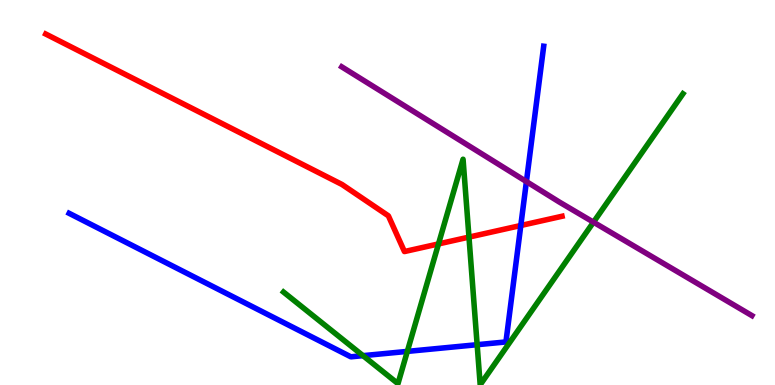[{'lines': ['blue', 'red'], 'intersections': [{'x': 6.72, 'y': 4.14}]}, {'lines': ['green', 'red'], 'intersections': [{'x': 5.66, 'y': 3.66}, {'x': 6.05, 'y': 3.84}]}, {'lines': ['purple', 'red'], 'intersections': []}, {'lines': ['blue', 'green'], 'intersections': [{'x': 4.68, 'y': 0.762}, {'x': 5.26, 'y': 0.873}, {'x': 6.16, 'y': 1.05}]}, {'lines': ['blue', 'purple'], 'intersections': [{'x': 6.79, 'y': 5.28}]}, {'lines': ['green', 'purple'], 'intersections': [{'x': 7.66, 'y': 4.23}]}]